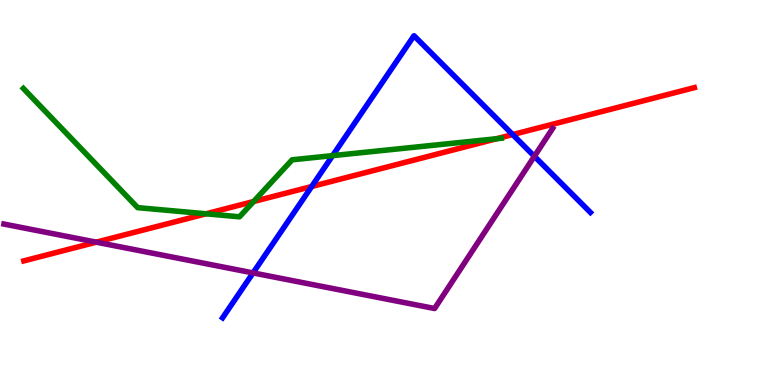[{'lines': ['blue', 'red'], 'intersections': [{'x': 4.02, 'y': 5.16}, {'x': 6.62, 'y': 6.5}]}, {'lines': ['green', 'red'], 'intersections': [{'x': 2.66, 'y': 4.45}, {'x': 3.27, 'y': 4.77}, {'x': 6.41, 'y': 6.4}]}, {'lines': ['purple', 'red'], 'intersections': [{'x': 1.24, 'y': 3.71}]}, {'lines': ['blue', 'green'], 'intersections': [{'x': 4.29, 'y': 5.96}]}, {'lines': ['blue', 'purple'], 'intersections': [{'x': 3.27, 'y': 2.91}, {'x': 6.9, 'y': 5.94}]}, {'lines': ['green', 'purple'], 'intersections': []}]